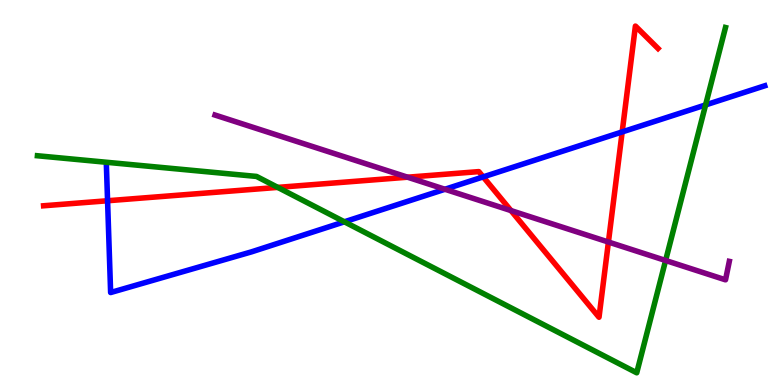[{'lines': ['blue', 'red'], 'intersections': [{'x': 1.39, 'y': 4.79}, {'x': 6.23, 'y': 5.41}, {'x': 8.03, 'y': 6.57}]}, {'lines': ['green', 'red'], 'intersections': [{'x': 3.58, 'y': 5.13}]}, {'lines': ['purple', 'red'], 'intersections': [{'x': 5.26, 'y': 5.4}, {'x': 6.59, 'y': 4.53}, {'x': 7.85, 'y': 3.71}]}, {'lines': ['blue', 'green'], 'intersections': [{'x': 4.44, 'y': 4.24}, {'x': 9.1, 'y': 7.27}]}, {'lines': ['blue', 'purple'], 'intersections': [{'x': 5.74, 'y': 5.08}]}, {'lines': ['green', 'purple'], 'intersections': [{'x': 8.59, 'y': 3.23}]}]